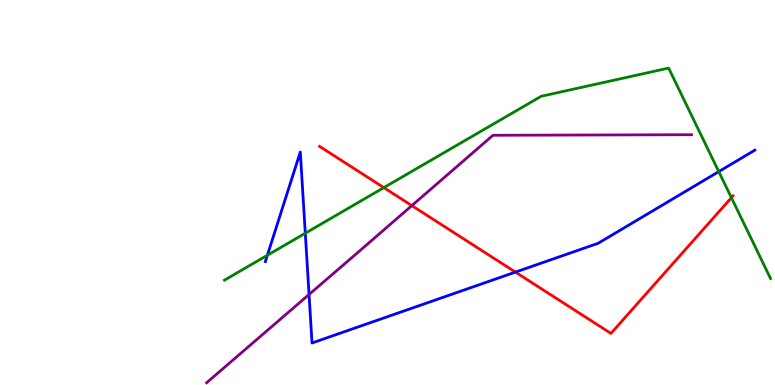[{'lines': ['blue', 'red'], 'intersections': [{'x': 6.65, 'y': 2.93}]}, {'lines': ['green', 'red'], 'intersections': [{'x': 4.95, 'y': 5.13}, {'x': 9.44, 'y': 4.87}]}, {'lines': ['purple', 'red'], 'intersections': [{'x': 5.31, 'y': 4.66}]}, {'lines': ['blue', 'green'], 'intersections': [{'x': 3.45, 'y': 3.37}, {'x': 3.94, 'y': 3.94}, {'x': 9.27, 'y': 5.54}]}, {'lines': ['blue', 'purple'], 'intersections': [{'x': 3.99, 'y': 2.35}]}, {'lines': ['green', 'purple'], 'intersections': []}]